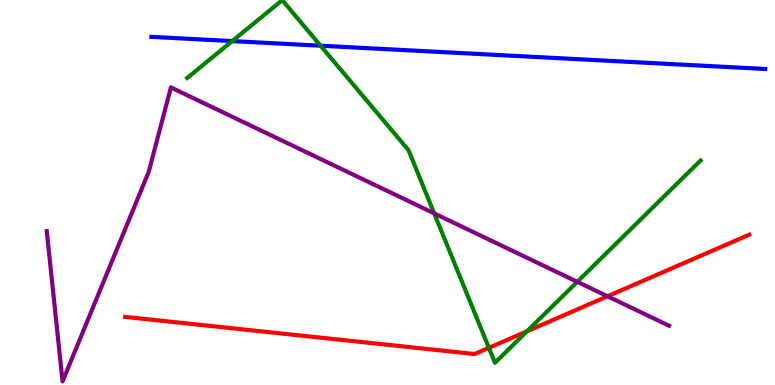[{'lines': ['blue', 'red'], 'intersections': []}, {'lines': ['green', 'red'], 'intersections': [{'x': 6.31, 'y': 0.965}, {'x': 6.8, 'y': 1.4}]}, {'lines': ['purple', 'red'], 'intersections': [{'x': 7.84, 'y': 2.3}]}, {'lines': ['blue', 'green'], 'intersections': [{'x': 3.0, 'y': 8.93}, {'x': 4.14, 'y': 8.81}]}, {'lines': ['blue', 'purple'], 'intersections': []}, {'lines': ['green', 'purple'], 'intersections': [{'x': 5.6, 'y': 4.46}, {'x': 7.45, 'y': 2.68}]}]